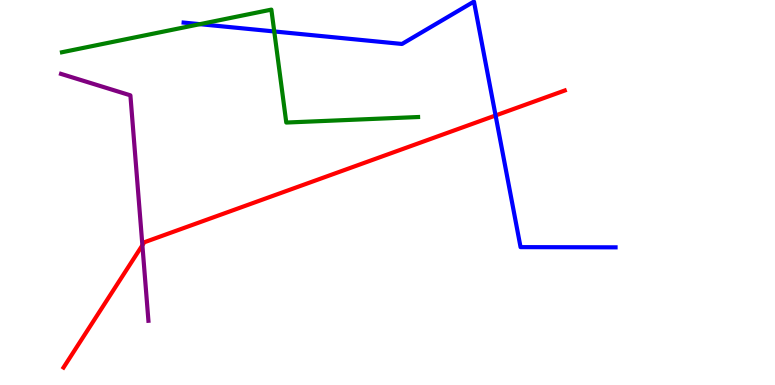[{'lines': ['blue', 'red'], 'intersections': [{'x': 6.39, 'y': 7.0}]}, {'lines': ['green', 'red'], 'intersections': []}, {'lines': ['purple', 'red'], 'intersections': [{'x': 1.84, 'y': 3.63}]}, {'lines': ['blue', 'green'], 'intersections': [{'x': 2.58, 'y': 9.37}, {'x': 3.54, 'y': 9.18}]}, {'lines': ['blue', 'purple'], 'intersections': []}, {'lines': ['green', 'purple'], 'intersections': []}]